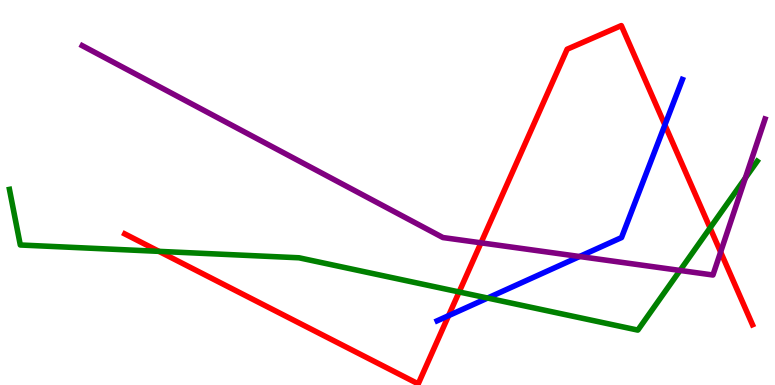[{'lines': ['blue', 'red'], 'intersections': [{'x': 5.79, 'y': 1.8}, {'x': 8.58, 'y': 6.75}]}, {'lines': ['green', 'red'], 'intersections': [{'x': 2.05, 'y': 3.47}, {'x': 5.92, 'y': 2.42}, {'x': 9.16, 'y': 4.08}]}, {'lines': ['purple', 'red'], 'intersections': [{'x': 6.21, 'y': 3.69}, {'x': 9.3, 'y': 3.45}]}, {'lines': ['blue', 'green'], 'intersections': [{'x': 6.29, 'y': 2.26}]}, {'lines': ['blue', 'purple'], 'intersections': [{'x': 7.48, 'y': 3.34}]}, {'lines': ['green', 'purple'], 'intersections': [{'x': 8.77, 'y': 2.98}, {'x': 9.62, 'y': 5.38}]}]